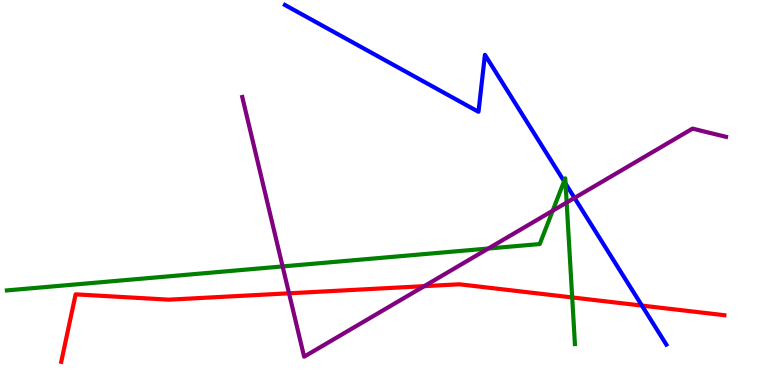[{'lines': ['blue', 'red'], 'intersections': [{'x': 8.28, 'y': 2.06}]}, {'lines': ['green', 'red'], 'intersections': [{'x': 7.38, 'y': 2.27}]}, {'lines': ['purple', 'red'], 'intersections': [{'x': 3.73, 'y': 2.38}, {'x': 5.47, 'y': 2.57}]}, {'lines': ['blue', 'green'], 'intersections': [{'x': 7.28, 'y': 5.29}, {'x': 7.3, 'y': 5.23}]}, {'lines': ['blue', 'purple'], 'intersections': [{'x': 7.41, 'y': 4.86}]}, {'lines': ['green', 'purple'], 'intersections': [{'x': 3.65, 'y': 3.08}, {'x': 6.3, 'y': 3.54}, {'x': 7.13, 'y': 4.53}, {'x': 7.31, 'y': 4.74}]}]